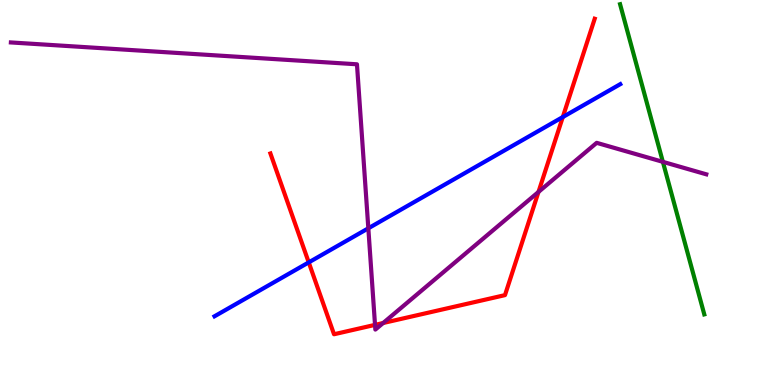[{'lines': ['blue', 'red'], 'intersections': [{'x': 3.98, 'y': 3.18}, {'x': 7.26, 'y': 6.96}]}, {'lines': ['green', 'red'], 'intersections': []}, {'lines': ['purple', 'red'], 'intersections': [{'x': 4.84, 'y': 1.56}, {'x': 4.94, 'y': 1.61}, {'x': 6.95, 'y': 5.01}]}, {'lines': ['blue', 'green'], 'intersections': []}, {'lines': ['blue', 'purple'], 'intersections': [{'x': 4.75, 'y': 4.07}]}, {'lines': ['green', 'purple'], 'intersections': [{'x': 8.55, 'y': 5.8}]}]